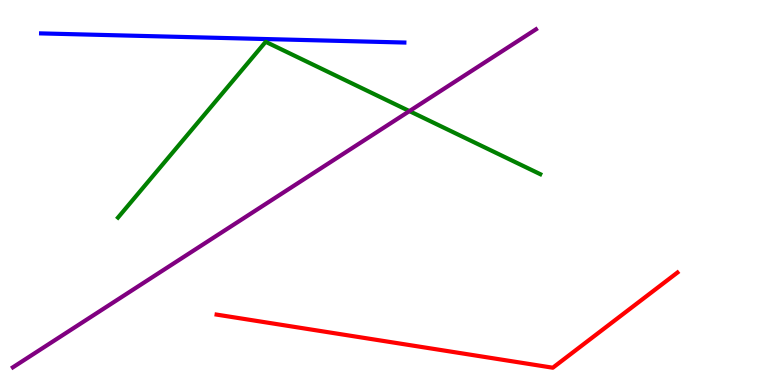[{'lines': ['blue', 'red'], 'intersections': []}, {'lines': ['green', 'red'], 'intersections': []}, {'lines': ['purple', 'red'], 'intersections': []}, {'lines': ['blue', 'green'], 'intersections': []}, {'lines': ['blue', 'purple'], 'intersections': []}, {'lines': ['green', 'purple'], 'intersections': [{'x': 5.28, 'y': 7.11}]}]